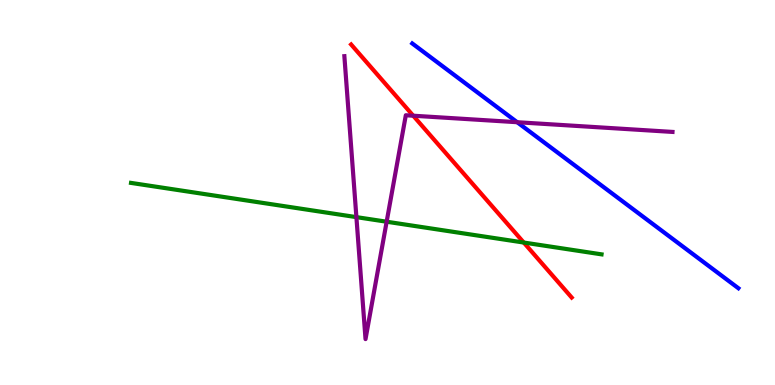[{'lines': ['blue', 'red'], 'intersections': []}, {'lines': ['green', 'red'], 'intersections': [{'x': 6.76, 'y': 3.7}]}, {'lines': ['purple', 'red'], 'intersections': [{'x': 5.33, 'y': 6.99}]}, {'lines': ['blue', 'green'], 'intersections': []}, {'lines': ['blue', 'purple'], 'intersections': [{'x': 6.67, 'y': 6.83}]}, {'lines': ['green', 'purple'], 'intersections': [{'x': 4.6, 'y': 4.36}, {'x': 4.99, 'y': 4.24}]}]